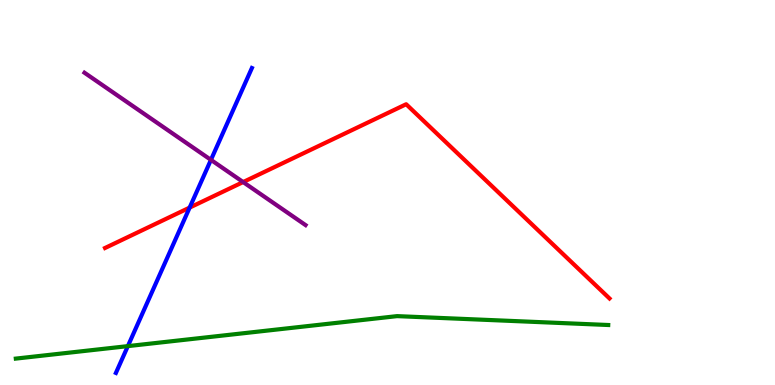[{'lines': ['blue', 'red'], 'intersections': [{'x': 2.45, 'y': 4.61}]}, {'lines': ['green', 'red'], 'intersections': []}, {'lines': ['purple', 'red'], 'intersections': [{'x': 3.14, 'y': 5.27}]}, {'lines': ['blue', 'green'], 'intersections': [{'x': 1.65, 'y': 1.01}]}, {'lines': ['blue', 'purple'], 'intersections': [{'x': 2.72, 'y': 5.85}]}, {'lines': ['green', 'purple'], 'intersections': []}]